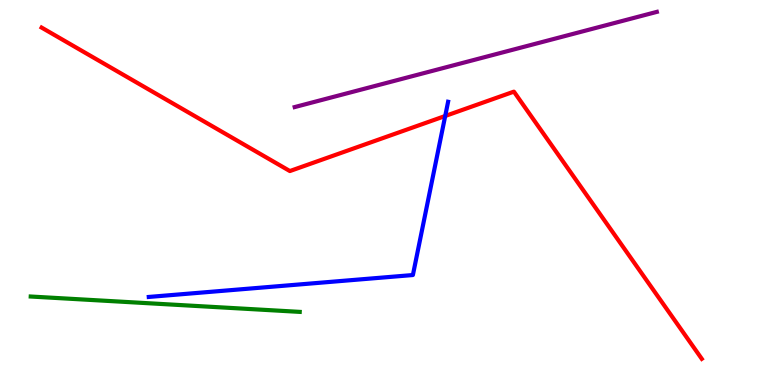[{'lines': ['blue', 'red'], 'intersections': [{'x': 5.74, 'y': 6.99}]}, {'lines': ['green', 'red'], 'intersections': []}, {'lines': ['purple', 'red'], 'intersections': []}, {'lines': ['blue', 'green'], 'intersections': []}, {'lines': ['blue', 'purple'], 'intersections': []}, {'lines': ['green', 'purple'], 'intersections': []}]